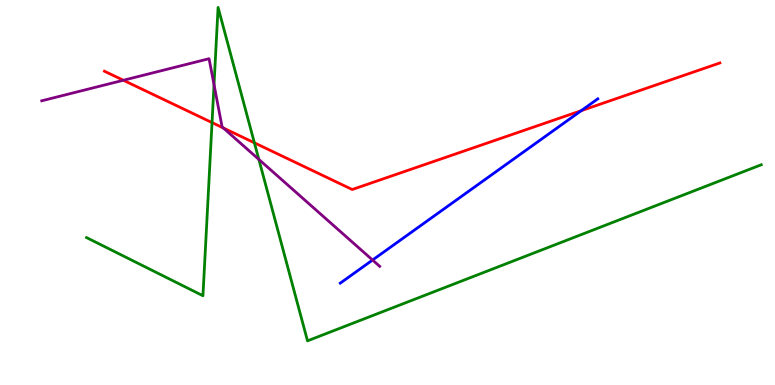[{'lines': ['blue', 'red'], 'intersections': [{'x': 7.5, 'y': 7.13}]}, {'lines': ['green', 'red'], 'intersections': [{'x': 2.74, 'y': 6.82}, {'x': 3.28, 'y': 6.29}]}, {'lines': ['purple', 'red'], 'intersections': [{'x': 1.59, 'y': 7.92}, {'x': 2.88, 'y': 6.68}]}, {'lines': ['blue', 'green'], 'intersections': []}, {'lines': ['blue', 'purple'], 'intersections': [{'x': 4.81, 'y': 3.25}]}, {'lines': ['green', 'purple'], 'intersections': [{'x': 2.76, 'y': 7.8}, {'x': 3.34, 'y': 5.86}]}]